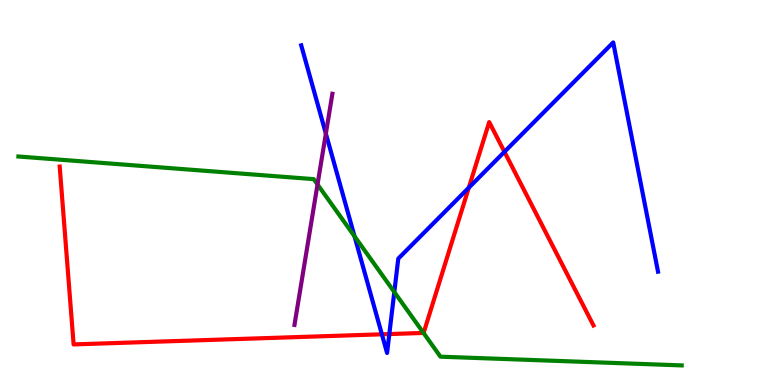[{'lines': ['blue', 'red'], 'intersections': [{'x': 4.93, 'y': 1.32}, {'x': 5.02, 'y': 1.32}, {'x': 6.05, 'y': 5.12}, {'x': 6.51, 'y': 6.06}]}, {'lines': ['green', 'red'], 'intersections': [{'x': 5.46, 'y': 1.35}]}, {'lines': ['purple', 'red'], 'intersections': []}, {'lines': ['blue', 'green'], 'intersections': [{'x': 4.57, 'y': 3.86}, {'x': 5.09, 'y': 2.41}]}, {'lines': ['blue', 'purple'], 'intersections': [{'x': 4.2, 'y': 6.53}]}, {'lines': ['green', 'purple'], 'intersections': [{'x': 4.1, 'y': 5.21}]}]